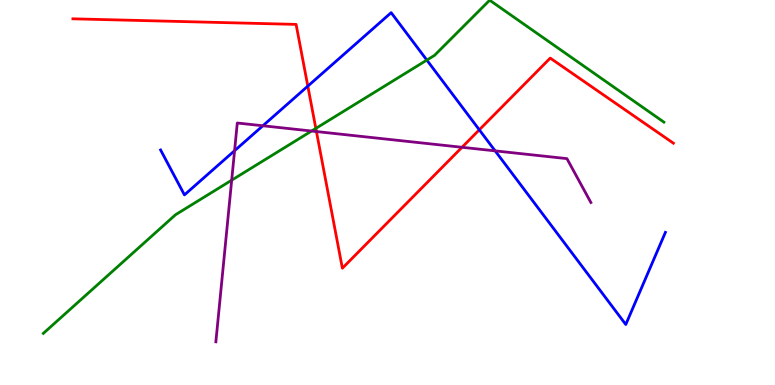[{'lines': ['blue', 'red'], 'intersections': [{'x': 3.97, 'y': 7.76}, {'x': 6.18, 'y': 6.63}]}, {'lines': ['green', 'red'], 'intersections': [{'x': 4.08, 'y': 6.67}]}, {'lines': ['purple', 'red'], 'intersections': [{'x': 4.08, 'y': 6.58}, {'x': 5.96, 'y': 6.17}]}, {'lines': ['blue', 'green'], 'intersections': [{'x': 5.51, 'y': 8.44}]}, {'lines': ['blue', 'purple'], 'intersections': [{'x': 3.03, 'y': 6.09}, {'x': 3.39, 'y': 6.73}, {'x': 6.39, 'y': 6.08}]}, {'lines': ['green', 'purple'], 'intersections': [{'x': 2.99, 'y': 5.32}, {'x': 4.02, 'y': 6.6}]}]